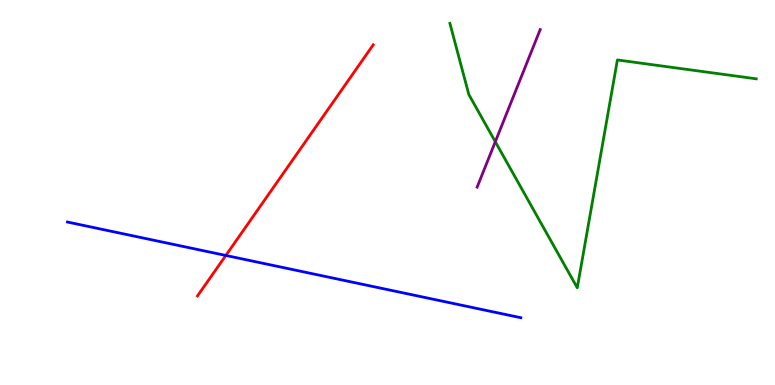[{'lines': ['blue', 'red'], 'intersections': [{'x': 2.91, 'y': 3.36}]}, {'lines': ['green', 'red'], 'intersections': []}, {'lines': ['purple', 'red'], 'intersections': []}, {'lines': ['blue', 'green'], 'intersections': []}, {'lines': ['blue', 'purple'], 'intersections': []}, {'lines': ['green', 'purple'], 'intersections': [{'x': 6.39, 'y': 6.32}]}]